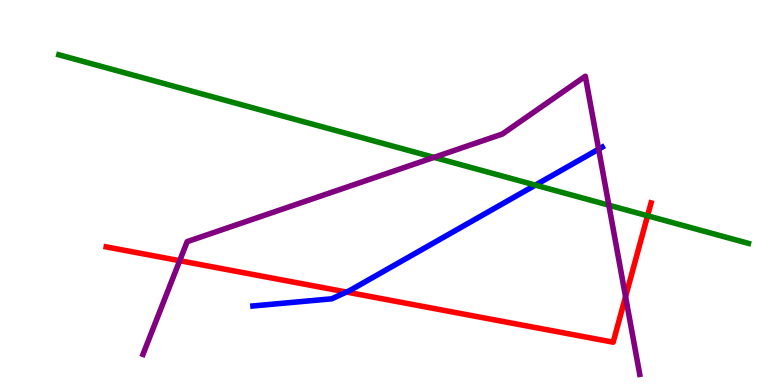[{'lines': ['blue', 'red'], 'intersections': [{'x': 4.47, 'y': 2.41}]}, {'lines': ['green', 'red'], 'intersections': [{'x': 8.36, 'y': 4.4}]}, {'lines': ['purple', 'red'], 'intersections': [{'x': 2.32, 'y': 3.23}, {'x': 8.07, 'y': 2.29}]}, {'lines': ['blue', 'green'], 'intersections': [{'x': 6.91, 'y': 5.19}]}, {'lines': ['blue', 'purple'], 'intersections': [{'x': 7.72, 'y': 6.13}]}, {'lines': ['green', 'purple'], 'intersections': [{'x': 5.6, 'y': 5.91}, {'x': 7.86, 'y': 4.67}]}]